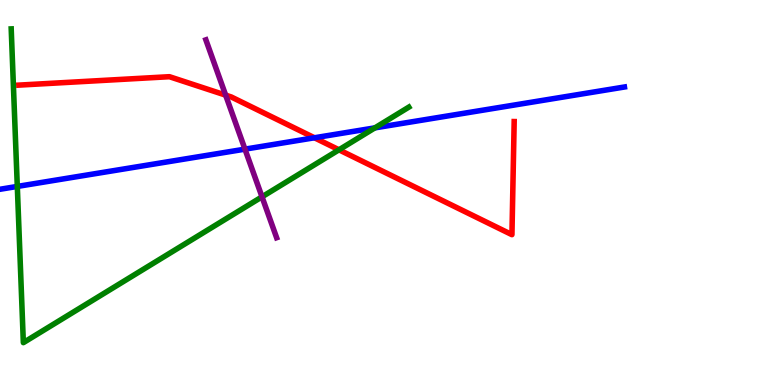[{'lines': ['blue', 'red'], 'intersections': [{'x': 4.06, 'y': 6.42}]}, {'lines': ['green', 'red'], 'intersections': [{'x': 4.37, 'y': 6.11}]}, {'lines': ['purple', 'red'], 'intersections': [{'x': 2.91, 'y': 7.53}]}, {'lines': ['blue', 'green'], 'intersections': [{'x': 0.223, 'y': 5.16}, {'x': 4.84, 'y': 6.68}]}, {'lines': ['blue', 'purple'], 'intersections': [{'x': 3.16, 'y': 6.13}]}, {'lines': ['green', 'purple'], 'intersections': [{'x': 3.38, 'y': 4.89}]}]